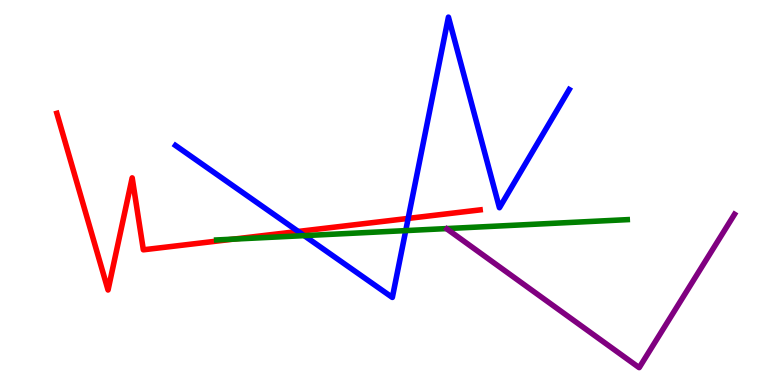[{'lines': ['blue', 'red'], 'intersections': [{'x': 3.85, 'y': 3.99}, {'x': 5.27, 'y': 4.33}]}, {'lines': ['green', 'red'], 'intersections': [{'x': 3.01, 'y': 3.79}]}, {'lines': ['purple', 'red'], 'intersections': []}, {'lines': ['blue', 'green'], 'intersections': [{'x': 3.92, 'y': 3.88}, {'x': 5.24, 'y': 4.01}]}, {'lines': ['blue', 'purple'], 'intersections': []}, {'lines': ['green', 'purple'], 'intersections': []}]